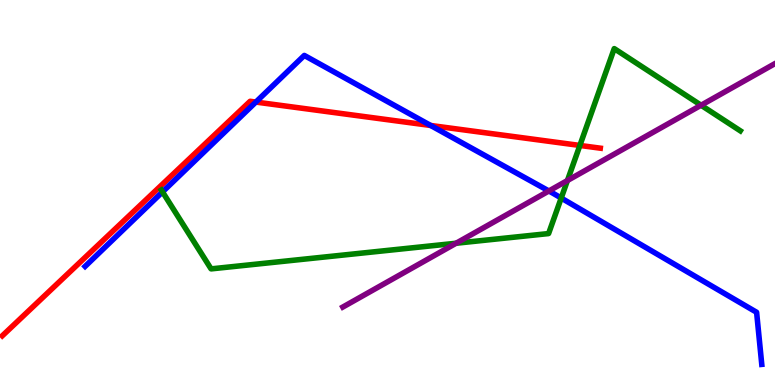[{'lines': ['blue', 'red'], 'intersections': [{'x': 3.3, 'y': 7.35}, {'x': 5.56, 'y': 6.74}]}, {'lines': ['green', 'red'], 'intersections': [{'x': 7.48, 'y': 6.22}]}, {'lines': ['purple', 'red'], 'intersections': []}, {'lines': ['blue', 'green'], 'intersections': [{'x': 2.1, 'y': 5.02}, {'x': 7.24, 'y': 4.86}]}, {'lines': ['blue', 'purple'], 'intersections': [{'x': 7.08, 'y': 5.04}]}, {'lines': ['green', 'purple'], 'intersections': [{'x': 5.88, 'y': 3.68}, {'x': 7.32, 'y': 5.31}, {'x': 9.05, 'y': 7.27}]}]